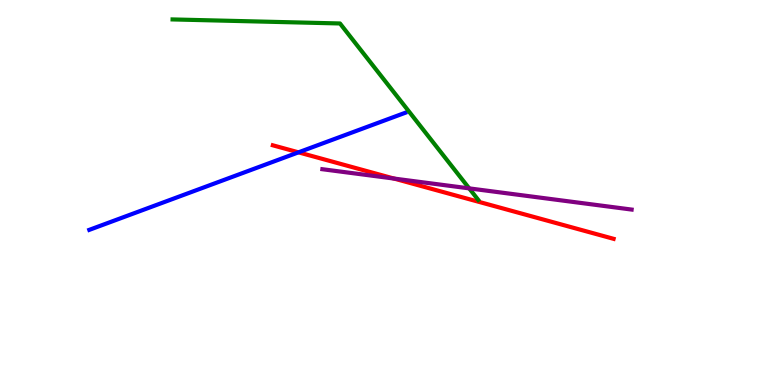[{'lines': ['blue', 'red'], 'intersections': [{'x': 3.85, 'y': 6.04}]}, {'lines': ['green', 'red'], 'intersections': []}, {'lines': ['purple', 'red'], 'intersections': [{'x': 5.08, 'y': 5.36}]}, {'lines': ['blue', 'green'], 'intersections': []}, {'lines': ['blue', 'purple'], 'intersections': []}, {'lines': ['green', 'purple'], 'intersections': [{'x': 6.05, 'y': 5.11}]}]